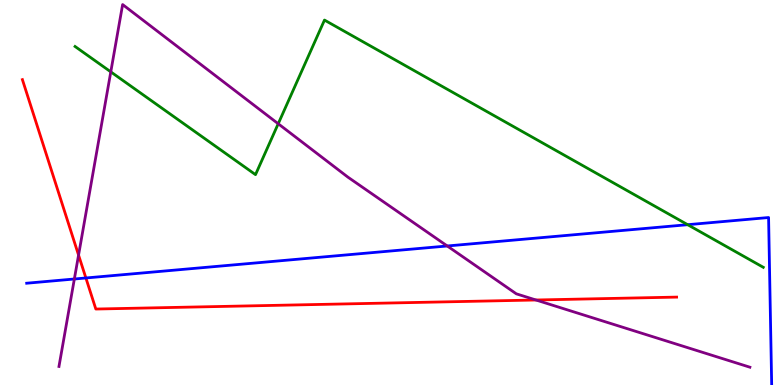[{'lines': ['blue', 'red'], 'intersections': [{'x': 1.11, 'y': 2.78}]}, {'lines': ['green', 'red'], 'intersections': []}, {'lines': ['purple', 'red'], 'intersections': [{'x': 1.01, 'y': 3.37}, {'x': 6.92, 'y': 2.21}]}, {'lines': ['blue', 'green'], 'intersections': [{'x': 8.87, 'y': 4.16}]}, {'lines': ['blue', 'purple'], 'intersections': [{'x': 0.959, 'y': 2.75}, {'x': 5.77, 'y': 3.61}]}, {'lines': ['green', 'purple'], 'intersections': [{'x': 1.43, 'y': 8.13}, {'x': 3.59, 'y': 6.79}]}]